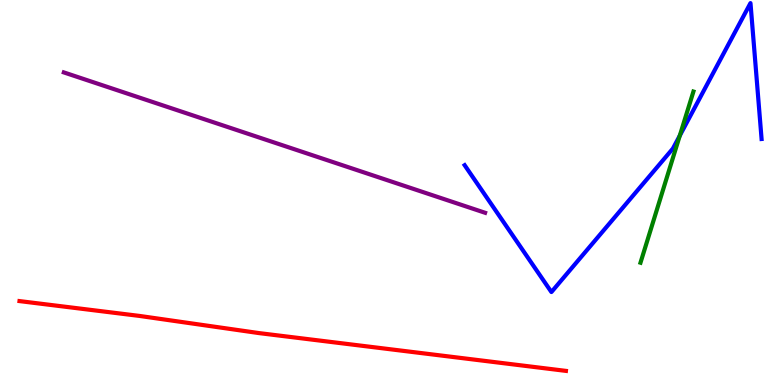[{'lines': ['blue', 'red'], 'intersections': []}, {'lines': ['green', 'red'], 'intersections': []}, {'lines': ['purple', 'red'], 'intersections': []}, {'lines': ['blue', 'green'], 'intersections': [{'x': 8.77, 'y': 6.48}]}, {'lines': ['blue', 'purple'], 'intersections': []}, {'lines': ['green', 'purple'], 'intersections': []}]